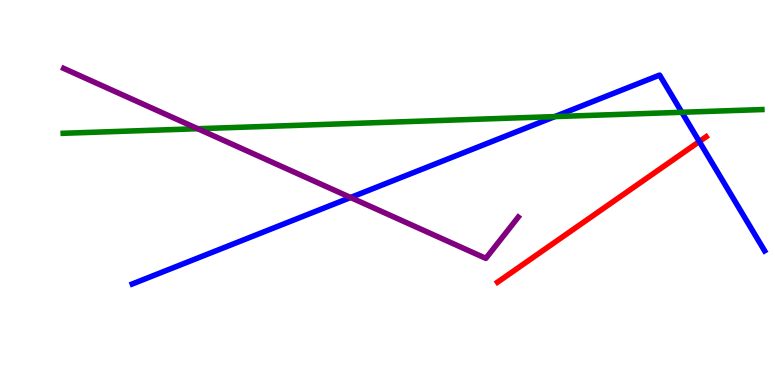[{'lines': ['blue', 'red'], 'intersections': [{'x': 9.02, 'y': 6.32}]}, {'lines': ['green', 'red'], 'intersections': []}, {'lines': ['purple', 'red'], 'intersections': []}, {'lines': ['blue', 'green'], 'intersections': [{'x': 7.16, 'y': 6.97}, {'x': 8.8, 'y': 7.08}]}, {'lines': ['blue', 'purple'], 'intersections': [{'x': 4.52, 'y': 4.87}]}, {'lines': ['green', 'purple'], 'intersections': [{'x': 2.55, 'y': 6.66}]}]